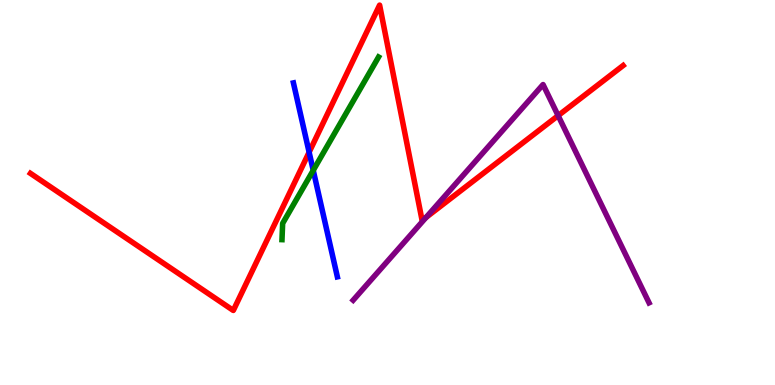[{'lines': ['blue', 'red'], 'intersections': [{'x': 3.99, 'y': 6.05}]}, {'lines': ['green', 'red'], 'intersections': []}, {'lines': ['purple', 'red'], 'intersections': [{'x': 5.5, 'y': 4.35}, {'x': 7.2, 'y': 7.0}]}, {'lines': ['blue', 'green'], 'intersections': [{'x': 4.04, 'y': 5.58}]}, {'lines': ['blue', 'purple'], 'intersections': []}, {'lines': ['green', 'purple'], 'intersections': []}]